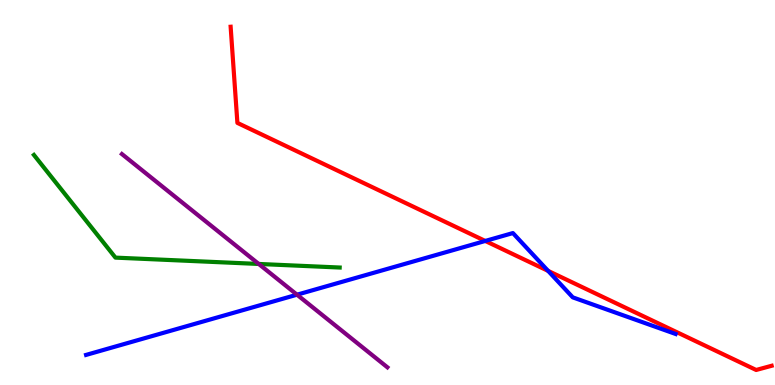[{'lines': ['blue', 'red'], 'intersections': [{'x': 6.26, 'y': 3.74}, {'x': 7.07, 'y': 2.96}]}, {'lines': ['green', 'red'], 'intersections': []}, {'lines': ['purple', 'red'], 'intersections': []}, {'lines': ['blue', 'green'], 'intersections': []}, {'lines': ['blue', 'purple'], 'intersections': [{'x': 3.83, 'y': 2.35}]}, {'lines': ['green', 'purple'], 'intersections': [{'x': 3.34, 'y': 3.14}]}]